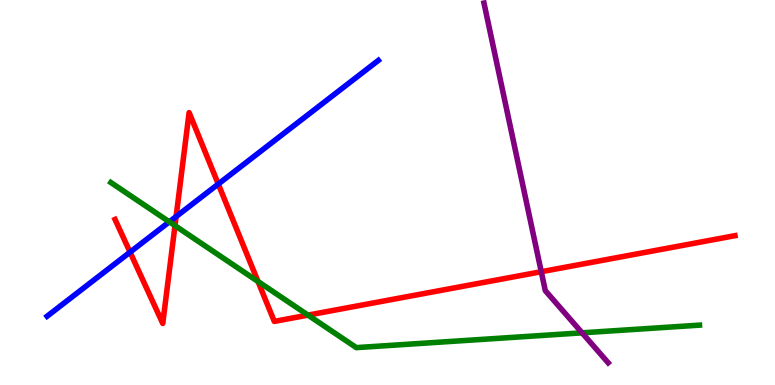[{'lines': ['blue', 'red'], 'intersections': [{'x': 1.68, 'y': 3.45}, {'x': 2.27, 'y': 4.37}, {'x': 2.82, 'y': 5.22}]}, {'lines': ['green', 'red'], 'intersections': [{'x': 2.26, 'y': 4.14}, {'x': 3.33, 'y': 2.69}, {'x': 3.97, 'y': 1.82}]}, {'lines': ['purple', 'red'], 'intersections': [{'x': 6.98, 'y': 2.94}]}, {'lines': ['blue', 'green'], 'intersections': [{'x': 2.18, 'y': 4.24}]}, {'lines': ['blue', 'purple'], 'intersections': []}, {'lines': ['green', 'purple'], 'intersections': [{'x': 7.51, 'y': 1.35}]}]